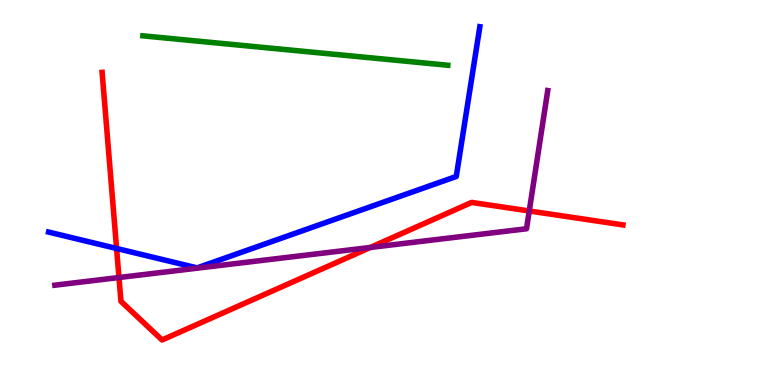[{'lines': ['blue', 'red'], 'intersections': [{'x': 1.5, 'y': 3.55}]}, {'lines': ['green', 'red'], 'intersections': []}, {'lines': ['purple', 'red'], 'intersections': [{'x': 1.54, 'y': 2.79}, {'x': 4.78, 'y': 3.57}, {'x': 6.83, 'y': 4.52}]}, {'lines': ['blue', 'green'], 'intersections': []}, {'lines': ['blue', 'purple'], 'intersections': []}, {'lines': ['green', 'purple'], 'intersections': []}]